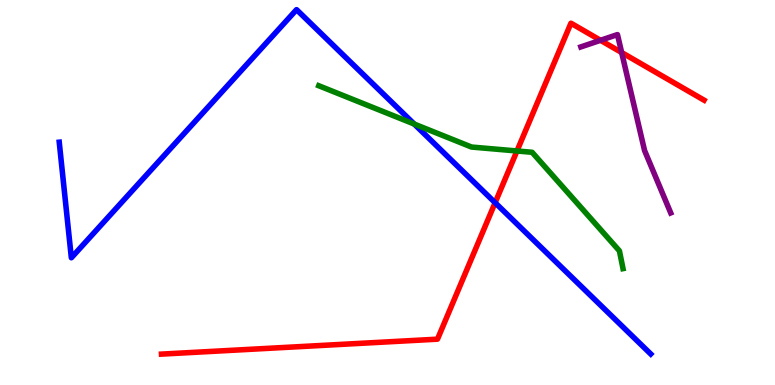[{'lines': ['blue', 'red'], 'intersections': [{'x': 6.39, 'y': 4.73}]}, {'lines': ['green', 'red'], 'intersections': [{'x': 6.67, 'y': 6.08}]}, {'lines': ['purple', 'red'], 'intersections': [{'x': 7.75, 'y': 8.95}, {'x': 8.02, 'y': 8.64}]}, {'lines': ['blue', 'green'], 'intersections': [{'x': 5.34, 'y': 6.78}]}, {'lines': ['blue', 'purple'], 'intersections': []}, {'lines': ['green', 'purple'], 'intersections': []}]